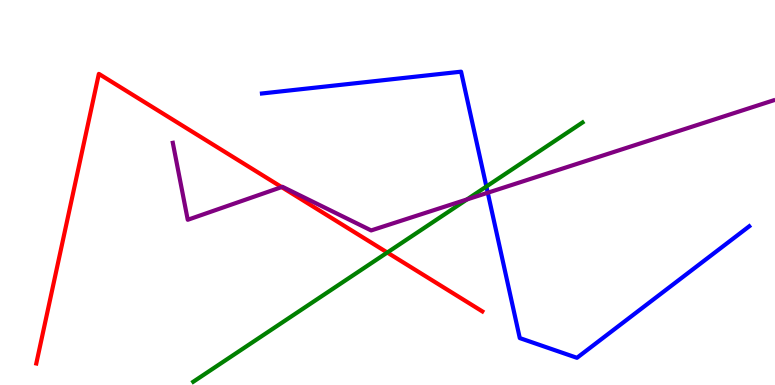[{'lines': ['blue', 'red'], 'intersections': []}, {'lines': ['green', 'red'], 'intersections': [{'x': 5.0, 'y': 3.44}]}, {'lines': ['purple', 'red'], 'intersections': [{'x': 3.63, 'y': 5.14}]}, {'lines': ['blue', 'green'], 'intersections': [{'x': 6.28, 'y': 5.16}]}, {'lines': ['blue', 'purple'], 'intersections': [{'x': 6.29, 'y': 4.99}]}, {'lines': ['green', 'purple'], 'intersections': [{'x': 6.03, 'y': 4.82}]}]